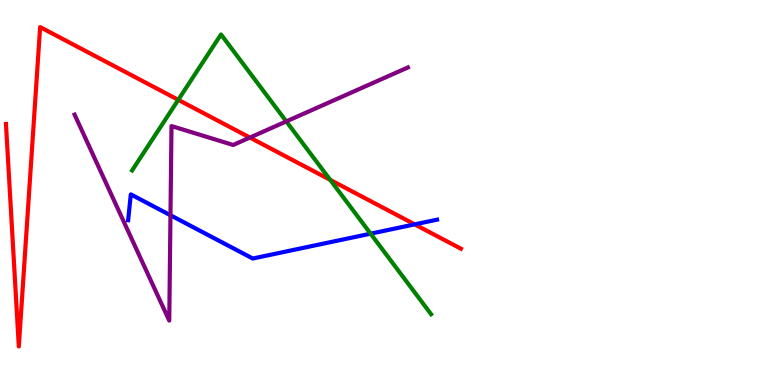[{'lines': ['blue', 'red'], 'intersections': [{'x': 5.35, 'y': 4.17}]}, {'lines': ['green', 'red'], 'intersections': [{'x': 2.3, 'y': 7.41}, {'x': 4.26, 'y': 5.33}]}, {'lines': ['purple', 'red'], 'intersections': [{'x': 3.22, 'y': 6.43}]}, {'lines': ['blue', 'green'], 'intersections': [{'x': 4.78, 'y': 3.93}]}, {'lines': ['blue', 'purple'], 'intersections': [{'x': 2.2, 'y': 4.41}]}, {'lines': ['green', 'purple'], 'intersections': [{'x': 3.69, 'y': 6.85}]}]